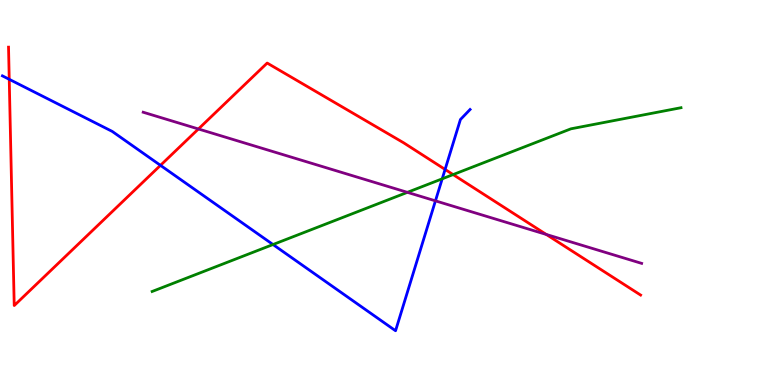[{'lines': ['blue', 'red'], 'intersections': [{'x': 0.119, 'y': 7.94}, {'x': 2.07, 'y': 5.71}, {'x': 5.74, 'y': 5.6}]}, {'lines': ['green', 'red'], 'intersections': [{'x': 5.85, 'y': 5.47}]}, {'lines': ['purple', 'red'], 'intersections': [{'x': 2.56, 'y': 6.65}, {'x': 7.05, 'y': 3.91}]}, {'lines': ['blue', 'green'], 'intersections': [{'x': 3.52, 'y': 3.65}, {'x': 5.71, 'y': 5.36}]}, {'lines': ['blue', 'purple'], 'intersections': [{'x': 5.62, 'y': 4.78}]}, {'lines': ['green', 'purple'], 'intersections': [{'x': 5.26, 'y': 5.0}]}]